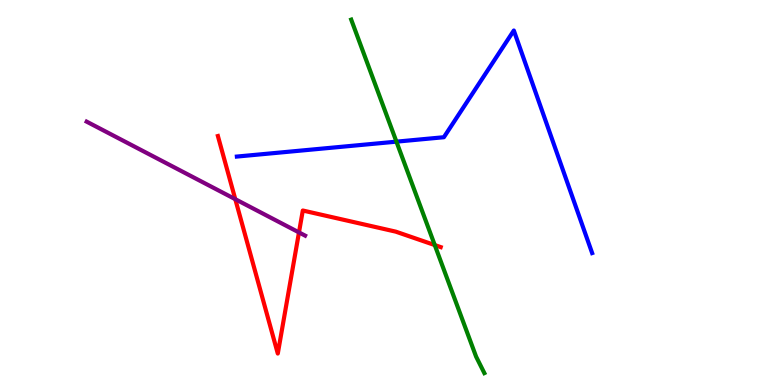[{'lines': ['blue', 'red'], 'intersections': []}, {'lines': ['green', 'red'], 'intersections': [{'x': 5.61, 'y': 3.63}]}, {'lines': ['purple', 'red'], 'intersections': [{'x': 3.04, 'y': 4.83}, {'x': 3.86, 'y': 3.96}]}, {'lines': ['blue', 'green'], 'intersections': [{'x': 5.12, 'y': 6.32}]}, {'lines': ['blue', 'purple'], 'intersections': []}, {'lines': ['green', 'purple'], 'intersections': []}]